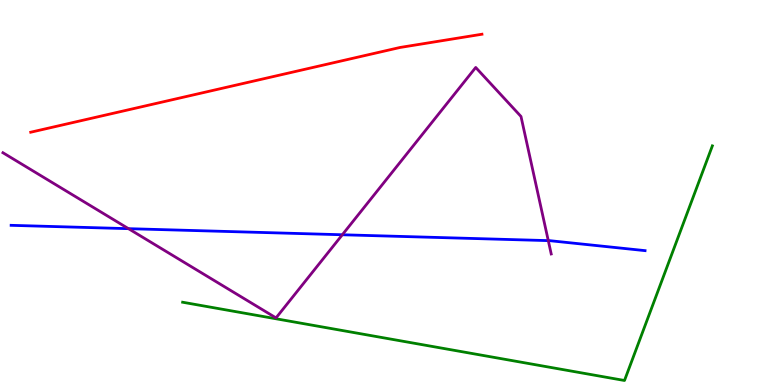[{'lines': ['blue', 'red'], 'intersections': []}, {'lines': ['green', 'red'], 'intersections': []}, {'lines': ['purple', 'red'], 'intersections': []}, {'lines': ['blue', 'green'], 'intersections': []}, {'lines': ['blue', 'purple'], 'intersections': [{'x': 1.66, 'y': 4.06}, {'x': 4.42, 'y': 3.9}, {'x': 7.07, 'y': 3.75}]}, {'lines': ['green', 'purple'], 'intersections': []}]